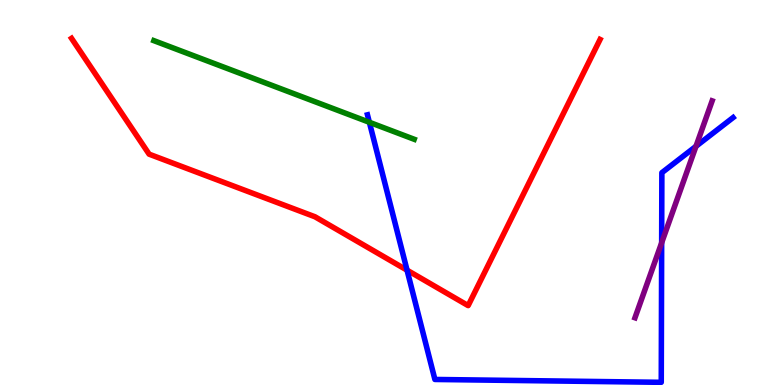[{'lines': ['blue', 'red'], 'intersections': [{'x': 5.25, 'y': 2.98}]}, {'lines': ['green', 'red'], 'intersections': []}, {'lines': ['purple', 'red'], 'intersections': []}, {'lines': ['blue', 'green'], 'intersections': [{'x': 4.77, 'y': 6.82}]}, {'lines': ['blue', 'purple'], 'intersections': [{'x': 8.54, 'y': 3.69}, {'x': 8.98, 'y': 6.2}]}, {'lines': ['green', 'purple'], 'intersections': []}]